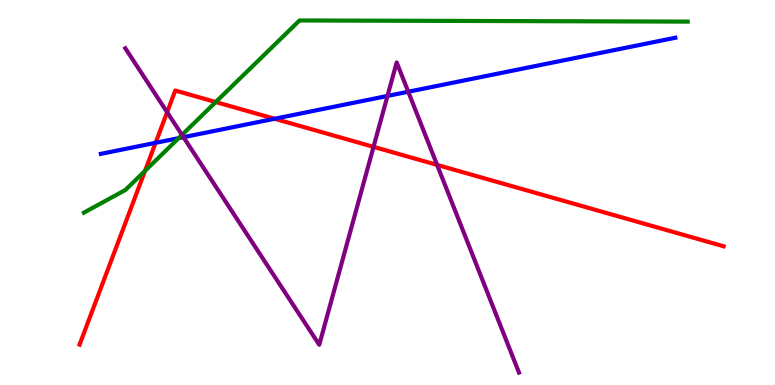[{'lines': ['blue', 'red'], 'intersections': [{'x': 2.01, 'y': 6.29}, {'x': 3.54, 'y': 6.92}]}, {'lines': ['green', 'red'], 'intersections': [{'x': 1.87, 'y': 5.56}, {'x': 2.78, 'y': 7.35}]}, {'lines': ['purple', 'red'], 'intersections': [{'x': 2.16, 'y': 7.09}, {'x': 4.82, 'y': 6.19}, {'x': 5.64, 'y': 5.72}]}, {'lines': ['blue', 'green'], 'intersections': [{'x': 2.31, 'y': 6.41}]}, {'lines': ['blue', 'purple'], 'intersections': [{'x': 2.37, 'y': 6.44}, {'x': 5.0, 'y': 7.51}, {'x': 5.27, 'y': 7.62}]}, {'lines': ['green', 'purple'], 'intersections': [{'x': 2.35, 'y': 6.5}]}]